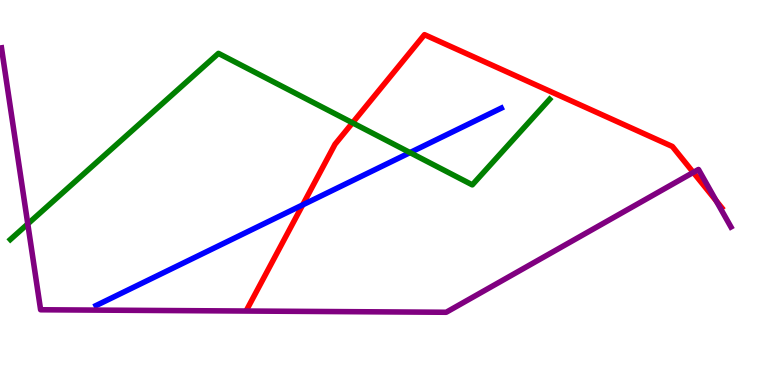[{'lines': ['blue', 'red'], 'intersections': [{'x': 3.91, 'y': 4.68}]}, {'lines': ['green', 'red'], 'intersections': [{'x': 4.55, 'y': 6.81}]}, {'lines': ['purple', 'red'], 'intersections': [{'x': 8.95, 'y': 5.52}, {'x': 9.24, 'y': 4.78}]}, {'lines': ['blue', 'green'], 'intersections': [{'x': 5.29, 'y': 6.04}]}, {'lines': ['blue', 'purple'], 'intersections': []}, {'lines': ['green', 'purple'], 'intersections': [{'x': 0.358, 'y': 4.18}]}]